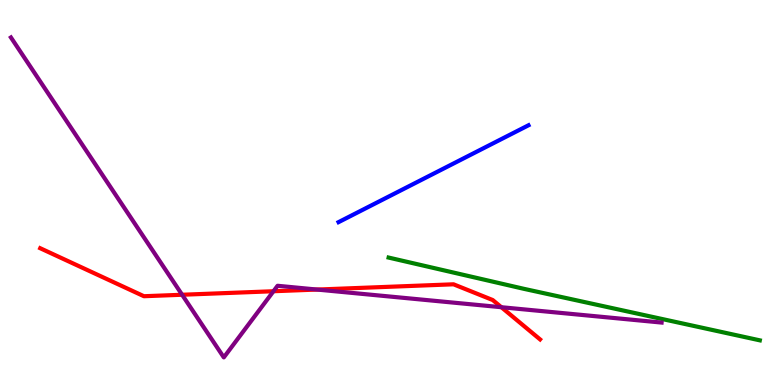[{'lines': ['blue', 'red'], 'intersections': []}, {'lines': ['green', 'red'], 'intersections': []}, {'lines': ['purple', 'red'], 'intersections': [{'x': 2.35, 'y': 2.34}, {'x': 3.53, 'y': 2.44}, {'x': 4.09, 'y': 2.48}, {'x': 6.47, 'y': 2.02}]}, {'lines': ['blue', 'green'], 'intersections': []}, {'lines': ['blue', 'purple'], 'intersections': []}, {'lines': ['green', 'purple'], 'intersections': []}]